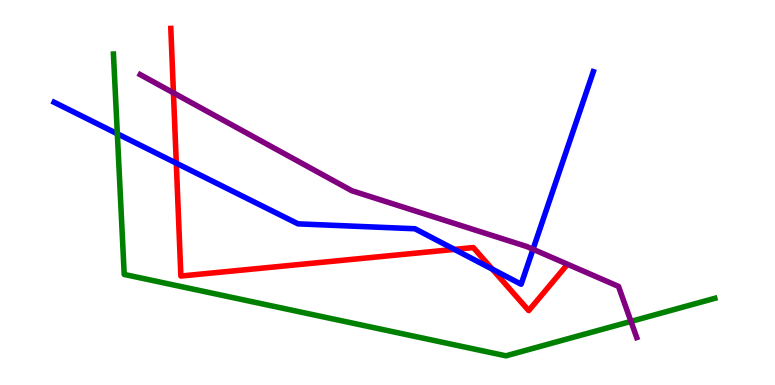[{'lines': ['blue', 'red'], 'intersections': [{'x': 2.27, 'y': 5.76}, {'x': 5.86, 'y': 3.52}, {'x': 6.35, 'y': 3.01}]}, {'lines': ['green', 'red'], 'intersections': []}, {'lines': ['purple', 'red'], 'intersections': [{'x': 2.24, 'y': 7.59}]}, {'lines': ['blue', 'green'], 'intersections': [{'x': 1.51, 'y': 6.53}]}, {'lines': ['blue', 'purple'], 'intersections': [{'x': 6.88, 'y': 3.53}]}, {'lines': ['green', 'purple'], 'intersections': [{'x': 8.14, 'y': 1.65}]}]